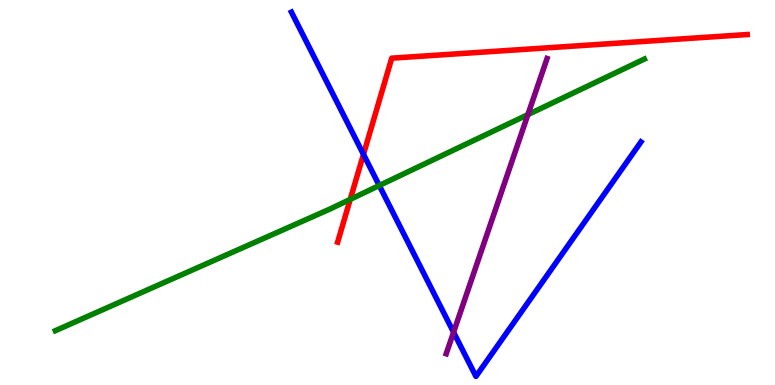[{'lines': ['blue', 'red'], 'intersections': [{'x': 4.69, 'y': 5.99}]}, {'lines': ['green', 'red'], 'intersections': [{'x': 4.52, 'y': 4.82}]}, {'lines': ['purple', 'red'], 'intersections': []}, {'lines': ['blue', 'green'], 'intersections': [{'x': 4.89, 'y': 5.18}]}, {'lines': ['blue', 'purple'], 'intersections': [{'x': 5.85, 'y': 1.37}]}, {'lines': ['green', 'purple'], 'intersections': [{'x': 6.81, 'y': 7.02}]}]